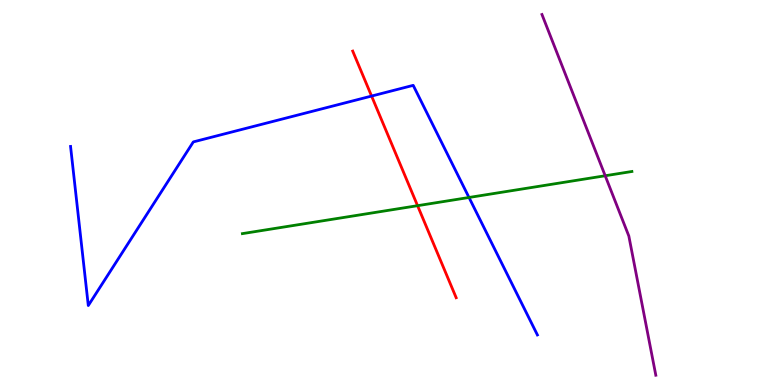[{'lines': ['blue', 'red'], 'intersections': [{'x': 4.79, 'y': 7.5}]}, {'lines': ['green', 'red'], 'intersections': [{'x': 5.39, 'y': 4.66}]}, {'lines': ['purple', 'red'], 'intersections': []}, {'lines': ['blue', 'green'], 'intersections': [{'x': 6.05, 'y': 4.87}]}, {'lines': ['blue', 'purple'], 'intersections': []}, {'lines': ['green', 'purple'], 'intersections': [{'x': 7.81, 'y': 5.44}]}]